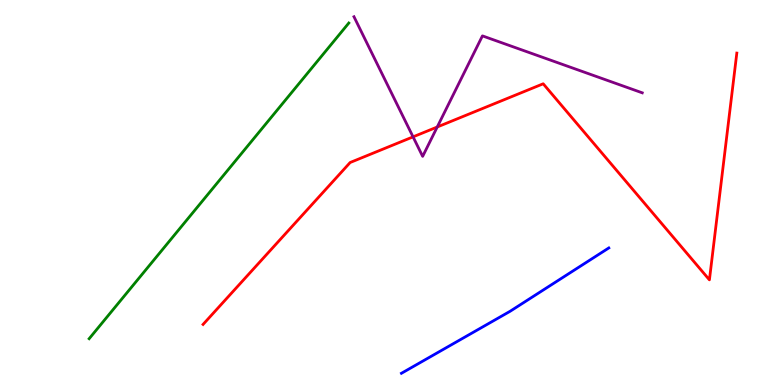[{'lines': ['blue', 'red'], 'intersections': []}, {'lines': ['green', 'red'], 'intersections': []}, {'lines': ['purple', 'red'], 'intersections': [{'x': 5.33, 'y': 6.45}, {'x': 5.64, 'y': 6.7}]}, {'lines': ['blue', 'green'], 'intersections': []}, {'lines': ['blue', 'purple'], 'intersections': []}, {'lines': ['green', 'purple'], 'intersections': []}]